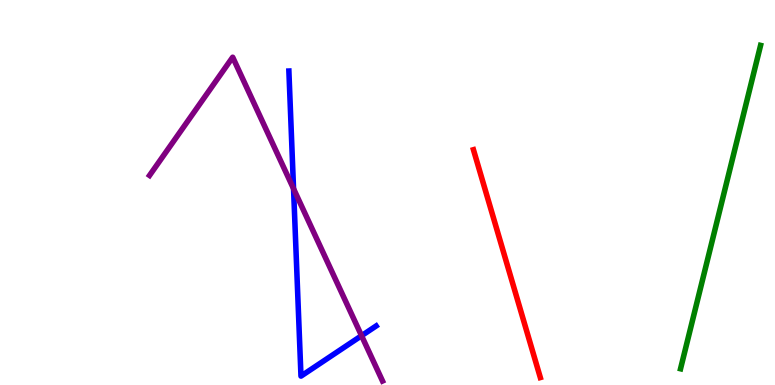[{'lines': ['blue', 'red'], 'intersections': []}, {'lines': ['green', 'red'], 'intersections': []}, {'lines': ['purple', 'red'], 'intersections': []}, {'lines': ['blue', 'green'], 'intersections': []}, {'lines': ['blue', 'purple'], 'intersections': [{'x': 3.79, 'y': 5.1}, {'x': 4.67, 'y': 1.28}]}, {'lines': ['green', 'purple'], 'intersections': []}]